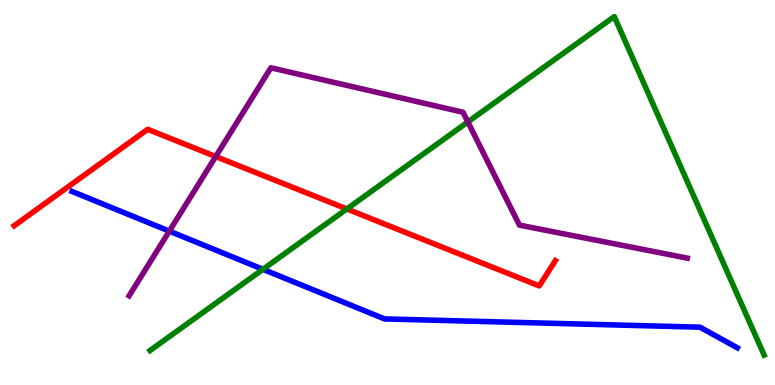[{'lines': ['blue', 'red'], 'intersections': []}, {'lines': ['green', 'red'], 'intersections': [{'x': 4.48, 'y': 4.57}]}, {'lines': ['purple', 'red'], 'intersections': [{'x': 2.78, 'y': 5.93}]}, {'lines': ['blue', 'green'], 'intersections': [{'x': 3.39, 'y': 3.0}]}, {'lines': ['blue', 'purple'], 'intersections': [{'x': 2.18, 'y': 4.0}]}, {'lines': ['green', 'purple'], 'intersections': [{'x': 6.04, 'y': 6.83}]}]